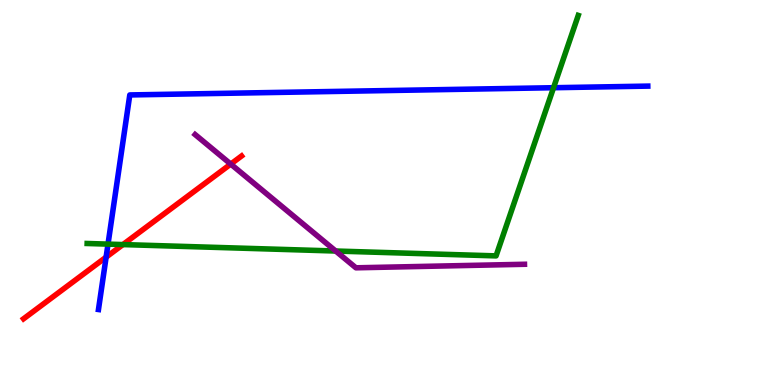[{'lines': ['blue', 'red'], 'intersections': [{'x': 1.37, 'y': 3.32}]}, {'lines': ['green', 'red'], 'intersections': [{'x': 1.59, 'y': 3.65}]}, {'lines': ['purple', 'red'], 'intersections': [{'x': 2.98, 'y': 5.74}]}, {'lines': ['blue', 'green'], 'intersections': [{'x': 1.39, 'y': 3.66}, {'x': 7.14, 'y': 7.72}]}, {'lines': ['blue', 'purple'], 'intersections': []}, {'lines': ['green', 'purple'], 'intersections': [{'x': 4.33, 'y': 3.48}]}]